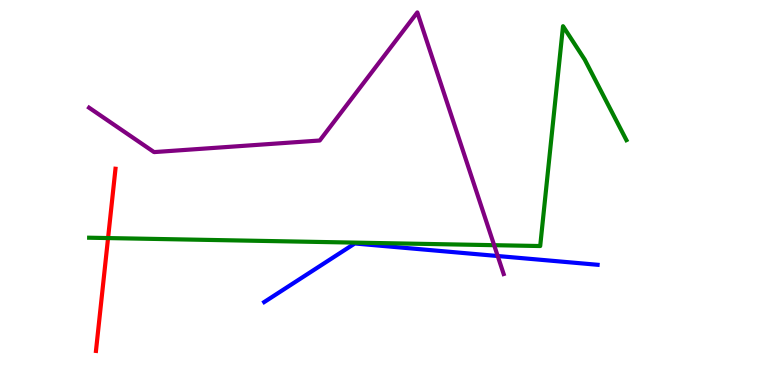[{'lines': ['blue', 'red'], 'intersections': []}, {'lines': ['green', 'red'], 'intersections': [{'x': 1.39, 'y': 3.82}]}, {'lines': ['purple', 'red'], 'intersections': []}, {'lines': ['blue', 'green'], 'intersections': []}, {'lines': ['blue', 'purple'], 'intersections': [{'x': 6.42, 'y': 3.35}]}, {'lines': ['green', 'purple'], 'intersections': [{'x': 6.38, 'y': 3.63}]}]